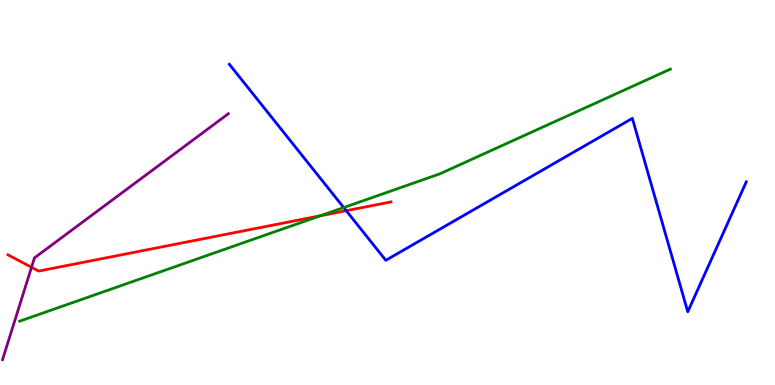[{'lines': ['blue', 'red'], 'intersections': [{'x': 4.47, 'y': 4.53}]}, {'lines': ['green', 'red'], 'intersections': [{'x': 4.13, 'y': 4.39}]}, {'lines': ['purple', 'red'], 'intersections': [{'x': 0.407, 'y': 3.06}]}, {'lines': ['blue', 'green'], 'intersections': [{'x': 4.44, 'y': 4.61}]}, {'lines': ['blue', 'purple'], 'intersections': []}, {'lines': ['green', 'purple'], 'intersections': []}]